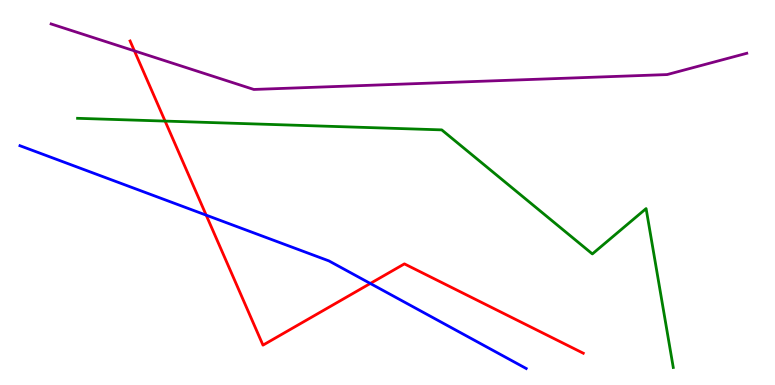[{'lines': ['blue', 'red'], 'intersections': [{'x': 2.66, 'y': 4.41}, {'x': 4.78, 'y': 2.64}]}, {'lines': ['green', 'red'], 'intersections': [{'x': 2.13, 'y': 6.85}]}, {'lines': ['purple', 'red'], 'intersections': [{'x': 1.73, 'y': 8.68}]}, {'lines': ['blue', 'green'], 'intersections': []}, {'lines': ['blue', 'purple'], 'intersections': []}, {'lines': ['green', 'purple'], 'intersections': []}]